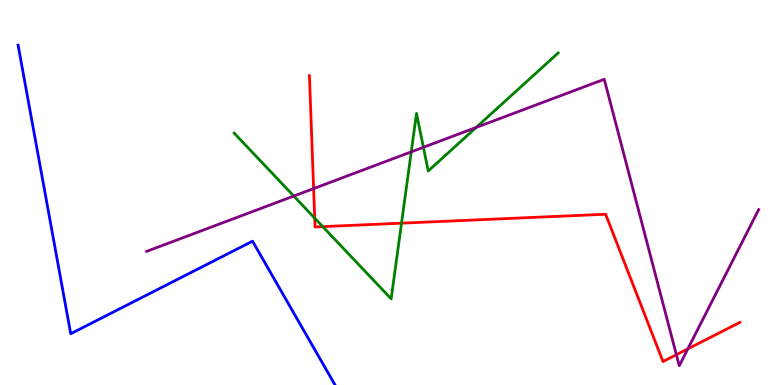[{'lines': ['blue', 'red'], 'intersections': []}, {'lines': ['green', 'red'], 'intersections': [{'x': 4.06, 'y': 4.33}, {'x': 4.16, 'y': 4.11}, {'x': 5.18, 'y': 4.2}]}, {'lines': ['purple', 'red'], 'intersections': [{'x': 4.05, 'y': 5.1}, {'x': 8.73, 'y': 0.787}, {'x': 8.88, 'y': 0.938}]}, {'lines': ['blue', 'green'], 'intersections': []}, {'lines': ['blue', 'purple'], 'intersections': []}, {'lines': ['green', 'purple'], 'intersections': [{'x': 3.79, 'y': 4.91}, {'x': 5.31, 'y': 6.06}, {'x': 5.46, 'y': 6.17}, {'x': 6.14, 'y': 6.69}]}]